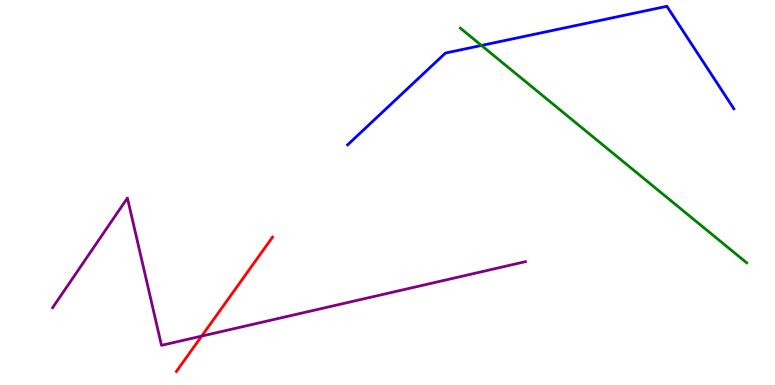[{'lines': ['blue', 'red'], 'intersections': []}, {'lines': ['green', 'red'], 'intersections': []}, {'lines': ['purple', 'red'], 'intersections': [{'x': 2.6, 'y': 1.27}]}, {'lines': ['blue', 'green'], 'intersections': [{'x': 6.21, 'y': 8.82}]}, {'lines': ['blue', 'purple'], 'intersections': []}, {'lines': ['green', 'purple'], 'intersections': []}]